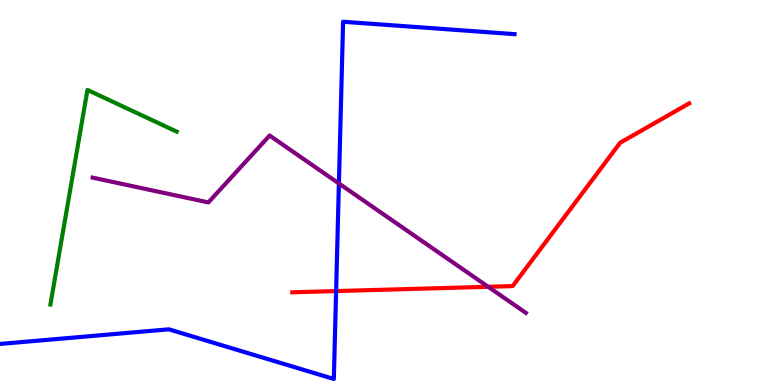[{'lines': ['blue', 'red'], 'intersections': [{'x': 4.34, 'y': 2.44}]}, {'lines': ['green', 'red'], 'intersections': []}, {'lines': ['purple', 'red'], 'intersections': [{'x': 6.3, 'y': 2.55}]}, {'lines': ['blue', 'green'], 'intersections': []}, {'lines': ['blue', 'purple'], 'intersections': [{'x': 4.37, 'y': 5.23}]}, {'lines': ['green', 'purple'], 'intersections': []}]